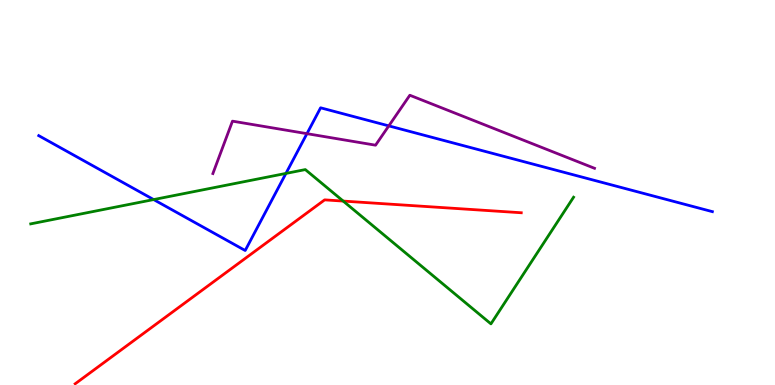[{'lines': ['blue', 'red'], 'intersections': []}, {'lines': ['green', 'red'], 'intersections': [{'x': 4.43, 'y': 4.78}]}, {'lines': ['purple', 'red'], 'intersections': []}, {'lines': ['blue', 'green'], 'intersections': [{'x': 1.98, 'y': 4.82}, {'x': 3.69, 'y': 5.5}]}, {'lines': ['blue', 'purple'], 'intersections': [{'x': 3.96, 'y': 6.53}, {'x': 5.02, 'y': 6.73}]}, {'lines': ['green', 'purple'], 'intersections': []}]